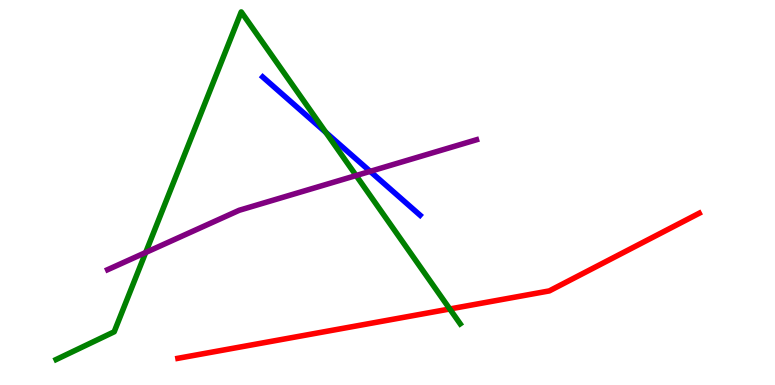[{'lines': ['blue', 'red'], 'intersections': []}, {'lines': ['green', 'red'], 'intersections': [{'x': 5.8, 'y': 1.97}]}, {'lines': ['purple', 'red'], 'intersections': []}, {'lines': ['blue', 'green'], 'intersections': [{'x': 4.2, 'y': 6.56}]}, {'lines': ['blue', 'purple'], 'intersections': [{'x': 4.78, 'y': 5.55}]}, {'lines': ['green', 'purple'], 'intersections': [{'x': 1.88, 'y': 3.44}, {'x': 4.59, 'y': 5.44}]}]